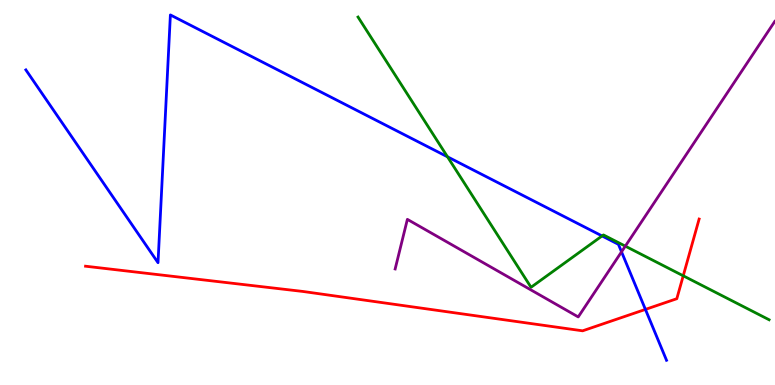[{'lines': ['blue', 'red'], 'intersections': [{'x': 8.33, 'y': 1.96}]}, {'lines': ['green', 'red'], 'intersections': [{'x': 8.82, 'y': 2.84}]}, {'lines': ['purple', 'red'], 'intersections': []}, {'lines': ['blue', 'green'], 'intersections': [{'x': 5.77, 'y': 5.93}, {'x': 7.77, 'y': 3.87}]}, {'lines': ['blue', 'purple'], 'intersections': [{'x': 8.02, 'y': 3.46}]}, {'lines': ['green', 'purple'], 'intersections': [{'x': 8.07, 'y': 3.61}]}]